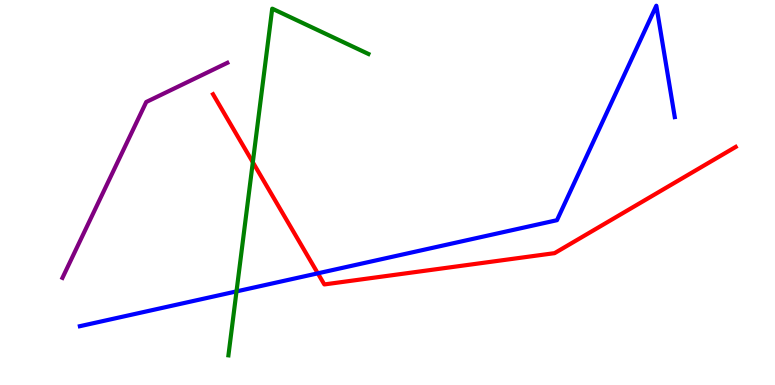[{'lines': ['blue', 'red'], 'intersections': [{'x': 4.1, 'y': 2.9}]}, {'lines': ['green', 'red'], 'intersections': [{'x': 3.26, 'y': 5.79}]}, {'lines': ['purple', 'red'], 'intersections': []}, {'lines': ['blue', 'green'], 'intersections': [{'x': 3.05, 'y': 2.43}]}, {'lines': ['blue', 'purple'], 'intersections': []}, {'lines': ['green', 'purple'], 'intersections': []}]